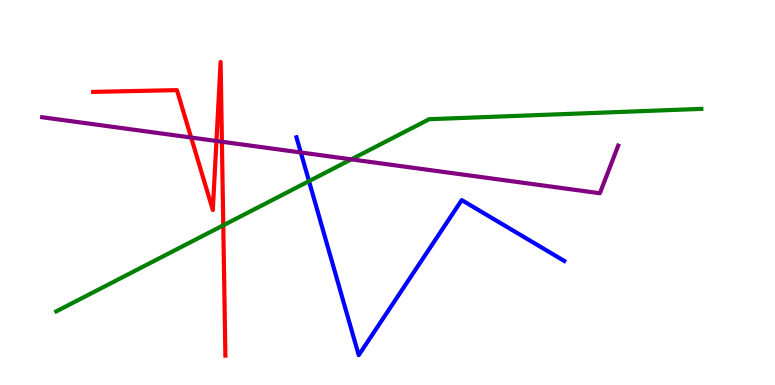[{'lines': ['blue', 'red'], 'intersections': []}, {'lines': ['green', 'red'], 'intersections': [{'x': 2.88, 'y': 4.15}]}, {'lines': ['purple', 'red'], 'intersections': [{'x': 2.47, 'y': 6.43}, {'x': 2.79, 'y': 6.34}, {'x': 2.86, 'y': 6.32}]}, {'lines': ['blue', 'green'], 'intersections': [{'x': 3.99, 'y': 5.29}]}, {'lines': ['blue', 'purple'], 'intersections': [{'x': 3.88, 'y': 6.04}]}, {'lines': ['green', 'purple'], 'intersections': [{'x': 4.53, 'y': 5.86}]}]